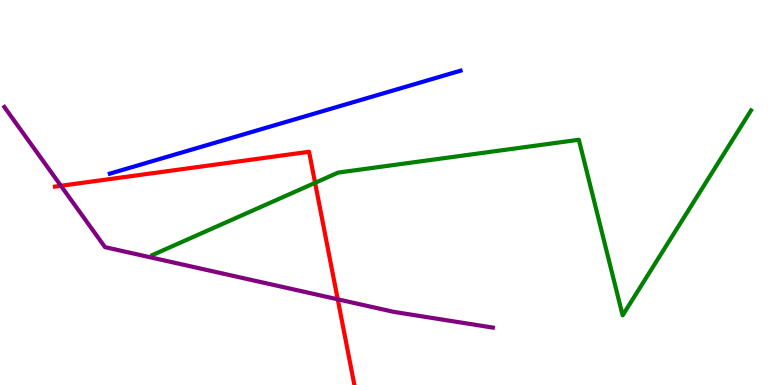[{'lines': ['blue', 'red'], 'intersections': []}, {'lines': ['green', 'red'], 'intersections': [{'x': 4.07, 'y': 5.25}]}, {'lines': ['purple', 'red'], 'intersections': [{'x': 0.786, 'y': 5.17}, {'x': 4.36, 'y': 2.23}]}, {'lines': ['blue', 'green'], 'intersections': []}, {'lines': ['blue', 'purple'], 'intersections': []}, {'lines': ['green', 'purple'], 'intersections': []}]